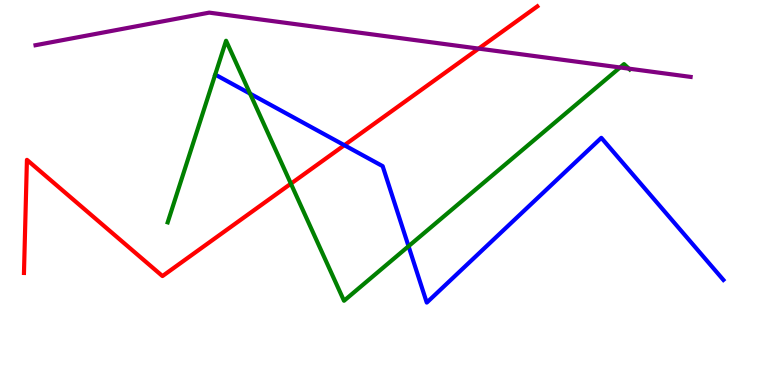[{'lines': ['blue', 'red'], 'intersections': [{'x': 4.44, 'y': 6.23}]}, {'lines': ['green', 'red'], 'intersections': [{'x': 3.75, 'y': 5.23}]}, {'lines': ['purple', 'red'], 'intersections': [{'x': 6.18, 'y': 8.74}]}, {'lines': ['blue', 'green'], 'intersections': [{'x': 3.23, 'y': 7.57}, {'x': 5.27, 'y': 3.6}]}, {'lines': ['blue', 'purple'], 'intersections': []}, {'lines': ['green', 'purple'], 'intersections': [{'x': 8.0, 'y': 8.25}, {'x': 8.11, 'y': 8.22}]}]